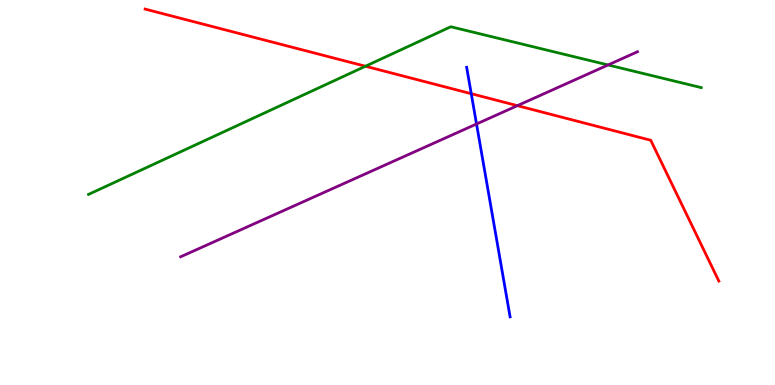[{'lines': ['blue', 'red'], 'intersections': [{'x': 6.08, 'y': 7.57}]}, {'lines': ['green', 'red'], 'intersections': [{'x': 4.72, 'y': 8.28}]}, {'lines': ['purple', 'red'], 'intersections': [{'x': 6.68, 'y': 7.26}]}, {'lines': ['blue', 'green'], 'intersections': []}, {'lines': ['blue', 'purple'], 'intersections': [{'x': 6.15, 'y': 6.78}]}, {'lines': ['green', 'purple'], 'intersections': [{'x': 7.85, 'y': 8.31}]}]